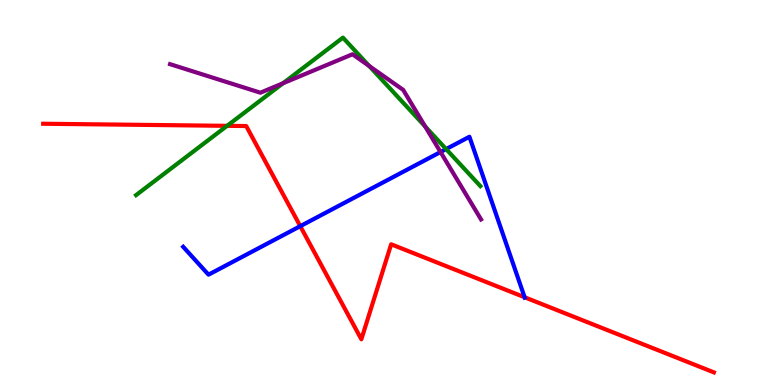[{'lines': ['blue', 'red'], 'intersections': [{'x': 3.87, 'y': 4.13}, {'x': 6.77, 'y': 2.28}]}, {'lines': ['green', 'red'], 'intersections': [{'x': 2.93, 'y': 6.73}]}, {'lines': ['purple', 'red'], 'intersections': []}, {'lines': ['blue', 'green'], 'intersections': [{'x': 5.76, 'y': 6.13}]}, {'lines': ['blue', 'purple'], 'intersections': [{'x': 5.68, 'y': 6.05}]}, {'lines': ['green', 'purple'], 'intersections': [{'x': 3.65, 'y': 7.84}, {'x': 4.76, 'y': 8.29}, {'x': 5.49, 'y': 6.72}]}]